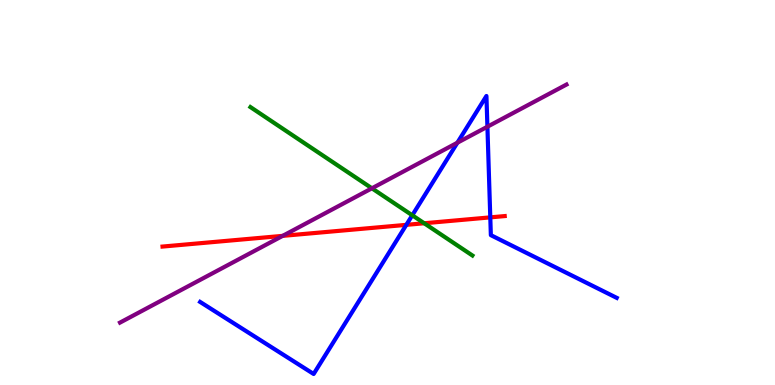[{'lines': ['blue', 'red'], 'intersections': [{'x': 5.24, 'y': 4.16}, {'x': 6.33, 'y': 4.35}]}, {'lines': ['green', 'red'], 'intersections': [{'x': 5.47, 'y': 4.2}]}, {'lines': ['purple', 'red'], 'intersections': [{'x': 3.65, 'y': 3.87}]}, {'lines': ['blue', 'green'], 'intersections': [{'x': 5.32, 'y': 4.41}]}, {'lines': ['blue', 'purple'], 'intersections': [{'x': 5.9, 'y': 6.29}, {'x': 6.29, 'y': 6.71}]}, {'lines': ['green', 'purple'], 'intersections': [{'x': 4.8, 'y': 5.11}]}]